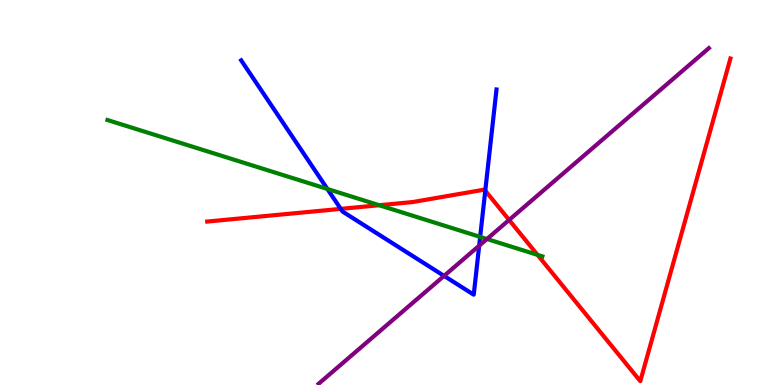[{'lines': ['blue', 'red'], 'intersections': [{'x': 4.4, 'y': 4.57}, {'x': 6.26, 'y': 5.05}]}, {'lines': ['green', 'red'], 'intersections': [{'x': 4.89, 'y': 4.67}, {'x': 6.94, 'y': 3.38}]}, {'lines': ['purple', 'red'], 'intersections': [{'x': 6.57, 'y': 4.29}]}, {'lines': ['blue', 'green'], 'intersections': [{'x': 4.22, 'y': 5.09}, {'x': 6.2, 'y': 3.85}]}, {'lines': ['blue', 'purple'], 'intersections': [{'x': 5.73, 'y': 2.83}, {'x': 6.18, 'y': 3.62}]}, {'lines': ['green', 'purple'], 'intersections': [{'x': 6.28, 'y': 3.79}]}]